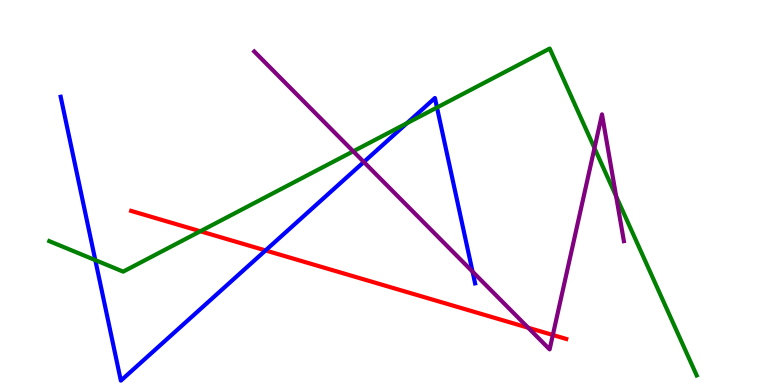[{'lines': ['blue', 'red'], 'intersections': [{'x': 3.43, 'y': 3.49}]}, {'lines': ['green', 'red'], 'intersections': [{'x': 2.58, 'y': 3.99}]}, {'lines': ['purple', 'red'], 'intersections': [{'x': 6.82, 'y': 1.49}, {'x': 7.13, 'y': 1.3}]}, {'lines': ['blue', 'green'], 'intersections': [{'x': 1.23, 'y': 3.24}, {'x': 5.25, 'y': 6.8}, {'x': 5.64, 'y': 7.21}]}, {'lines': ['blue', 'purple'], 'intersections': [{'x': 4.69, 'y': 5.79}, {'x': 6.1, 'y': 2.94}]}, {'lines': ['green', 'purple'], 'intersections': [{'x': 4.56, 'y': 6.07}, {'x': 7.67, 'y': 6.15}, {'x': 7.95, 'y': 4.9}]}]